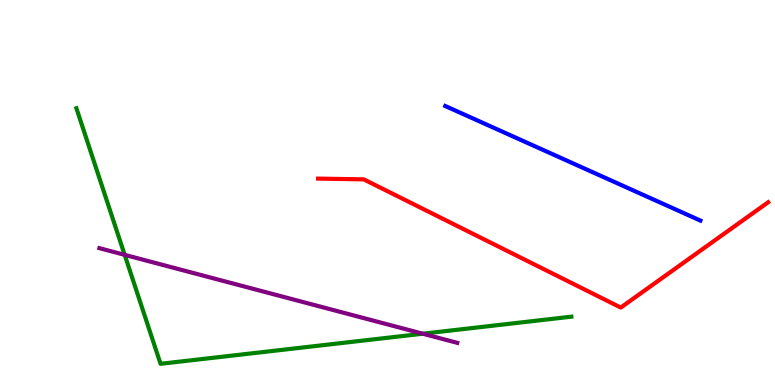[{'lines': ['blue', 'red'], 'intersections': []}, {'lines': ['green', 'red'], 'intersections': []}, {'lines': ['purple', 'red'], 'intersections': []}, {'lines': ['blue', 'green'], 'intersections': []}, {'lines': ['blue', 'purple'], 'intersections': []}, {'lines': ['green', 'purple'], 'intersections': [{'x': 1.61, 'y': 3.38}, {'x': 5.46, 'y': 1.33}]}]